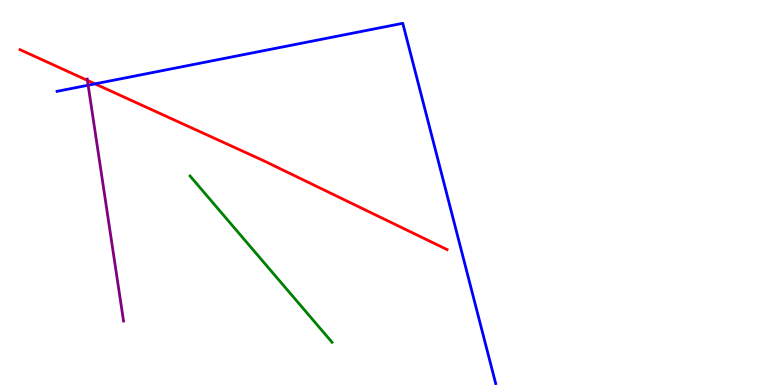[{'lines': ['blue', 'red'], 'intersections': [{'x': 1.23, 'y': 7.82}]}, {'lines': ['green', 'red'], 'intersections': []}, {'lines': ['purple', 'red'], 'intersections': [{'x': 1.13, 'y': 7.91}]}, {'lines': ['blue', 'green'], 'intersections': []}, {'lines': ['blue', 'purple'], 'intersections': [{'x': 1.14, 'y': 7.79}]}, {'lines': ['green', 'purple'], 'intersections': []}]